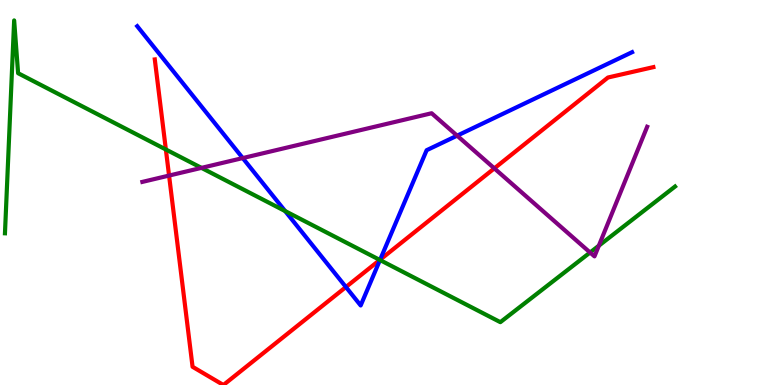[{'lines': ['blue', 'red'], 'intersections': [{'x': 4.46, 'y': 2.54}, {'x': 4.9, 'y': 3.25}]}, {'lines': ['green', 'red'], 'intersections': [{'x': 2.14, 'y': 6.12}, {'x': 4.9, 'y': 3.25}]}, {'lines': ['purple', 'red'], 'intersections': [{'x': 2.18, 'y': 5.44}, {'x': 6.38, 'y': 5.63}]}, {'lines': ['blue', 'green'], 'intersections': [{'x': 3.68, 'y': 4.52}, {'x': 4.9, 'y': 3.25}]}, {'lines': ['blue', 'purple'], 'intersections': [{'x': 3.13, 'y': 5.89}, {'x': 5.9, 'y': 6.48}]}, {'lines': ['green', 'purple'], 'intersections': [{'x': 2.6, 'y': 5.64}, {'x': 7.61, 'y': 3.44}, {'x': 7.73, 'y': 3.62}]}]